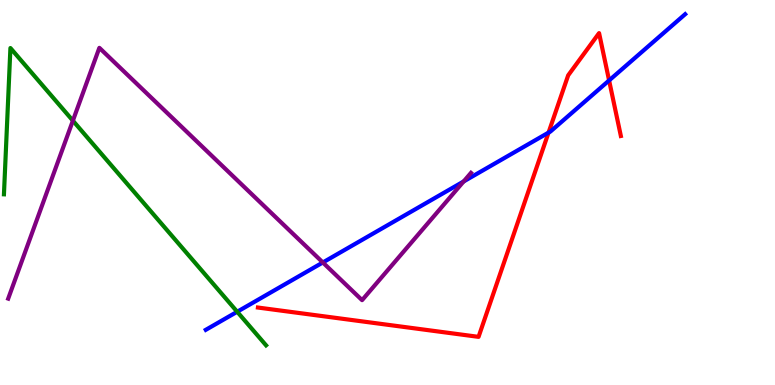[{'lines': ['blue', 'red'], 'intersections': [{'x': 7.08, 'y': 6.56}, {'x': 7.86, 'y': 7.91}]}, {'lines': ['green', 'red'], 'intersections': []}, {'lines': ['purple', 'red'], 'intersections': []}, {'lines': ['blue', 'green'], 'intersections': [{'x': 3.06, 'y': 1.9}]}, {'lines': ['blue', 'purple'], 'intersections': [{'x': 4.17, 'y': 3.18}, {'x': 5.98, 'y': 5.29}]}, {'lines': ['green', 'purple'], 'intersections': [{'x': 0.94, 'y': 6.87}]}]